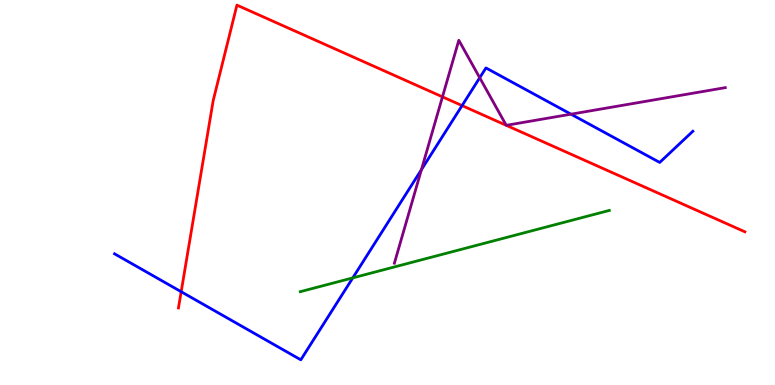[{'lines': ['blue', 'red'], 'intersections': [{'x': 2.34, 'y': 2.42}, {'x': 5.96, 'y': 7.26}]}, {'lines': ['green', 'red'], 'intersections': []}, {'lines': ['purple', 'red'], 'intersections': [{'x': 5.71, 'y': 7.48}, {'x': 6.53, 'y': 6.75}, {'x': 6.53, 'y': 6.74}]}, {'lines': ['blue', 'green'], 'intersections': [{'x': 4.55, 'y': 2.78}]}, {'lines': ['blue', 'purple'], 'intersections': [{'x': 5.44, 'y': 5.59}, {'x': 6.19, 'y': 7.98}, {'x': 7.37, 'y': 7.03}]}, {'lines': ['green', 'purple'], 'intersections': []}]